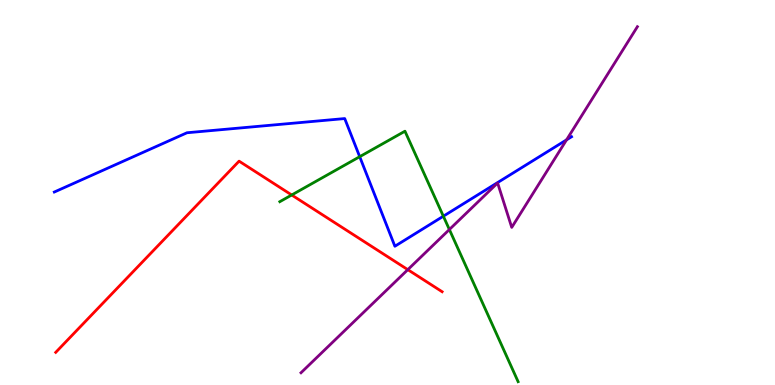[{'lines': ['blue', 'red'], 'intersections': []}, {'lines': ['green', 'red'], 'intersections': [{'x': 3.76, 'y': 4.94}]}, {'lines': ['purple', 'red'], 'intersections': [{'x': 5.26, 'y': 3.0}]}, {'lines': ['blue', 'green'], 'intersections': [{'x': 4.64, 'y': 5.93}, {'x': 5.72, 'y': 4.38}]}, {'lines': ['blue', 'purple'], 'intersections': [{'x': 7.31, 'y': 6.37}]}, {'lines': ['green', 'purple'], 'intersections': [{'x': 5.8, 'y': 4.04}]}]